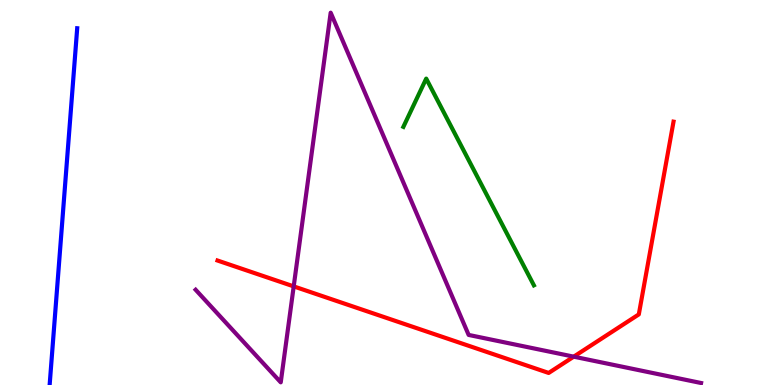[{'lines': ['blue', 'red'], 'intersections': []}, {'lines': ['green', 'red'], 'intersections': []}, {'lines': ['purple', 'red'], 'intersections': [{'x': 3.79, 'y': 2.56}, {'x': 7.4, 'y': 0.736}]}, {'lines': ['blue', 'green'], 'intersections': []}, {'lines': ['blue', 'purple'], 'intersections': []}, {'lines': ['green', 'purple'], 'intersections': []}]